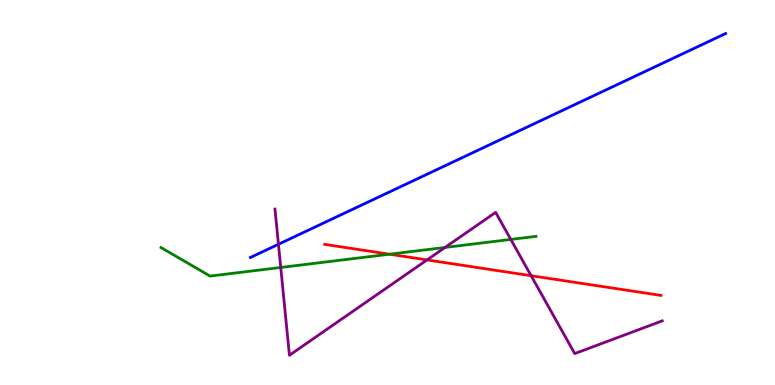[{'lines': ['blue', 'red'], 'intersections': []}, {'lines': ['green', 'red'], 'intersections': [{'x': 5.03, 'y': 3.4}]}, {'lines': ['purple', 'red'], 'intersections': [{'x': 5.51, 'y': 3.25}, {'x': 6.85, 'y': 2.84}]}, {'lines': ['blue', 'green'], 'intersections': []}, {'lines': ['blue', 'purple'], 'intersections': [{'x': 3.59, 'y': 3.66}]}, {'lines': ['green', 'purple'], 'intersections': [{'x': 3.62, 'y': 3.05}, {'x': 5.74, 'y': 3.57}, {'x': 6.59, 'y': 3.78}]}]